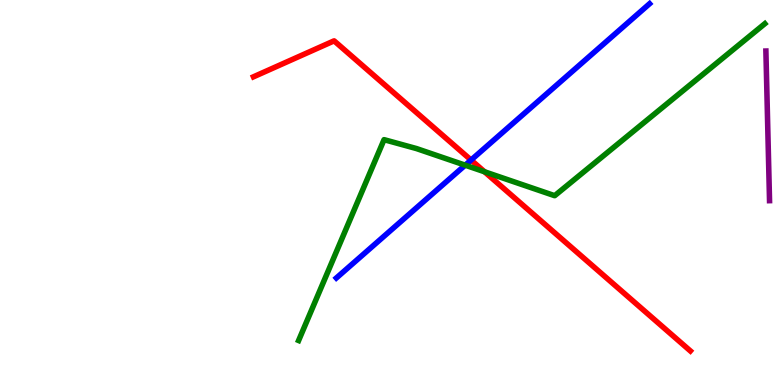[{'lines': ['blue', 'red'], 'intersections': [{'x': 6.08, 'y': 5.84}]}, {'lines': ['green', 'red'], 'intersections': [{'x': 6.25, 'y': 5.54}]}, {'lines': ['purple', 'red'], 'intersections': []}, {'lines': ['blue', 'green'], 'intersections': [{'x': 6.0, 'y': 5.71}]}, {'lines': ['blue', 'purple'], 'intersections': []}, {'lines': ['green', 'purple'], 'intersections': []}]